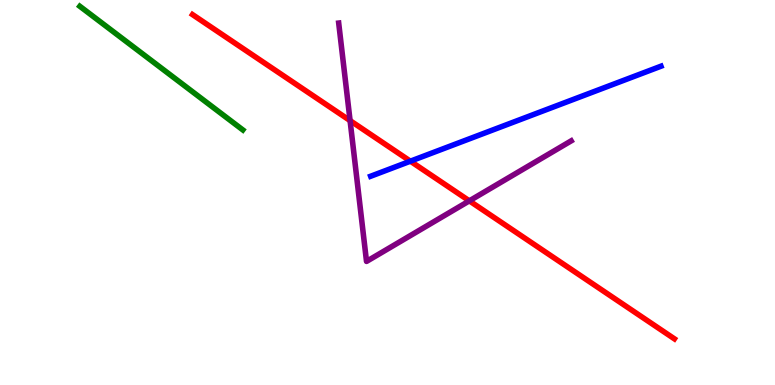[{'lines': ['blue', 'red'], 'intersections': [{'x': 5.3, 'y': 5.81}]}, {'lines': ['green', 'red'], 'intersections': []}, {'lines': ['purple', 'red'], 'intersections': [{'x': 4.52, 'y': 6.87}, {'x': 6.06, 'y': 4.78}]}, {'lines': ['blue', 'green'], 'intersections': []}, {'lines': ['blue', 'purple'], 'intersections': []}, {'lines': ['green', 'purple'], 'intersections': []}]